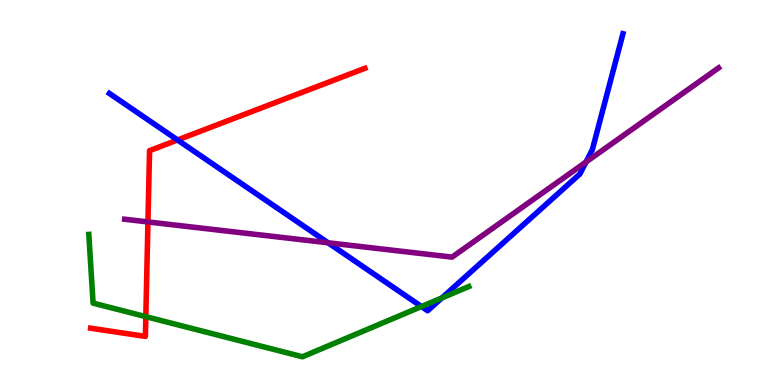[{'lines': ['blue', 'red'], 'intersections': [{'x': 2.29, 'y': 6.36}]}, {'lines': ['green', 'red'], 'intersections': [{'x': 1.88, 'y': 1.78}]}, {'lines': ['purple', 'red'], 'intersections': [{'x': 1.91, 'y': 4.24}]}, {'lines': ['blue', 'green'], 'intersections': [{'x': 5.44, 'y': 2.04}, {'x': 5.7, 'y': 2.26}]}, {'lines': ['blue', 'purple'], 'intersections': [{'x': 4.23, 'y': 3.69}, {'x': 7.56, 'y': 5.79}]}, {'lines': ['green', 'purple'], 'intersections': []}]